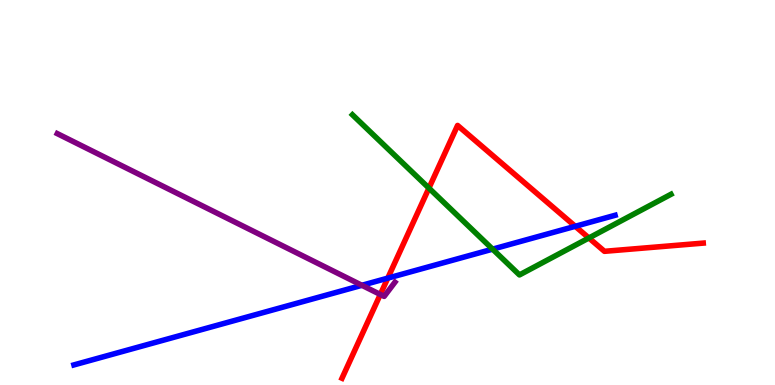[{'lines': ['blue', 'red'], 'intersections': [{'x': 5.0, 'y': 2.78}, {'x': 7.42, 'y': 4.12}]}, {'lines': ['green', 'red'], 'intersections': [{'x': 5.53, 'y': 5.11}, {'x': 7.6, 'y': 3.82}]}, {'lines': ['purple', 'red'], 'intersections': [{'x': 4.91, 'y': 2.35}]}, {'lines': ['blue', 'green'], 'intersections': [{'x': 6.36, 'y': 3.53}]}, {'lines': ['blue', 'purple'], 'intersections': [{'x': 4.67, 'y': 2.59}]}, {'lines': ['green', 'purple'], 'intersections': []}]